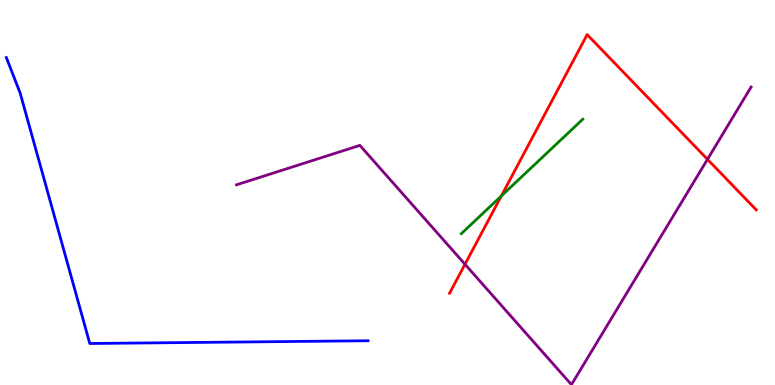[{'lines': ['blue', 'red'], 'intersections': []}, {'lines': ['green', 'red'], 'intersections': [{'x': 6.47, 'y': 4.91}]}, {'lines': ['purple', 'red'], 'intersections': [{'x': 6.0, 'y': 3.14}, {'x': 9.13, 'y': 5.86}]}, {'lines': ['blue', 'green'], 'intersections': []}, {'lines': ['blue', 'purple'], 'intersections': []}, {'lines': ['green', 'purple'], 'intersections': []}]